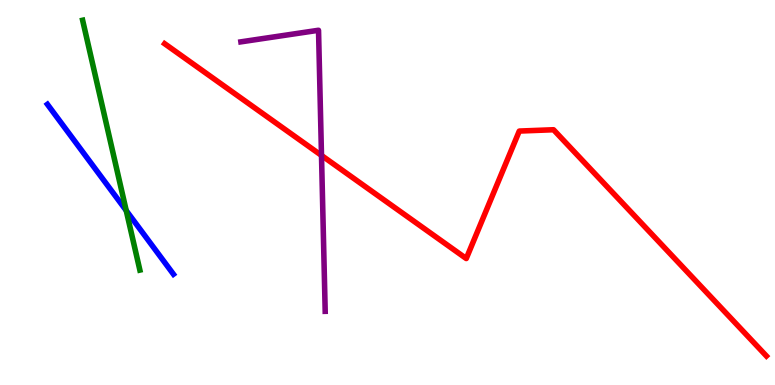[{'lines': ['blue', 'red'], 'intersections': []}, {'lines': ['green', 'red'], 'intersections': []}, {'lines': ['purple', 'red'], 'intersections': [{'x': 4.15, 'y': 5.96}]}, {'lines': ['blue', 'green'], 'intersections': [{'x': 1.63, 'y': 4.53}]}, {'lines': ['blue', 'purple'], 'intersections': []}, {'lines': ['green', 'purple'], 'intersections': []}]